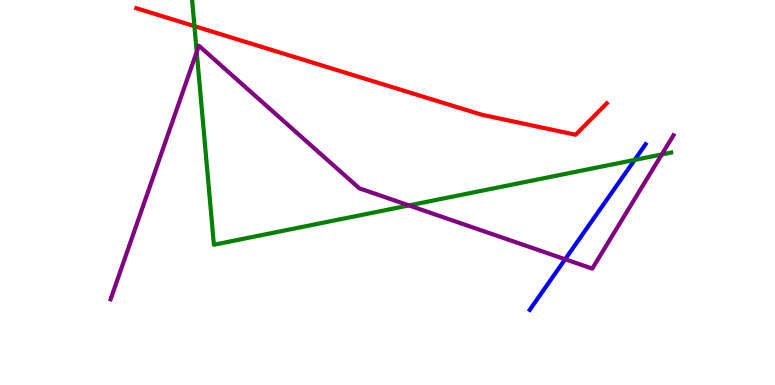[{'lines': ['blue', 'red'], 'intersections': []}, {'lines': ['green', 'red'], 'intersections': [{'x': 2.51, 'y': 9.32}]}, {'lines': ['purple', 'red'], 'intersections': []}, {'lines': ['blue', 'green'], 'intersections': [{'x': 8.19, 'y': 5.85}]}, {'lines': ['blue', 'purple'], 'intersections': [{'x': 7.29, 'y': 3.27}]}, {'lines': ['green', 'purple'], 'intersections': [{'x': 2.54, 'y': 8.65}, {'x': 5.28, 'y': 4.66}, {'x': 8.54, 'y': 5.99}]}]